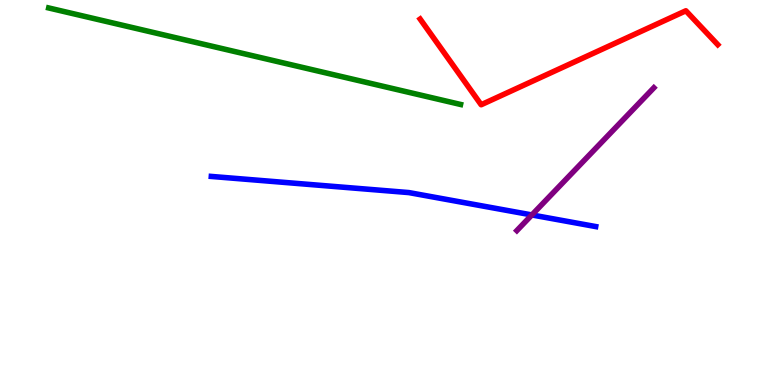[{'lines': ['blue', 'red'], 'intersections': []}, {'lines': ['green', 'red'], 'intersections': []}, {'lines': ['purple', 'red'], 'intersections': []}, {'lines': ['blue', 'green'], 'intersections': []}, {'lines': ['blue', 'purple'], 'intersections': [{'x': 6.86, 'y': 4.42}]}, {'lines': ['green', 'purple'], 'intersections': []}]